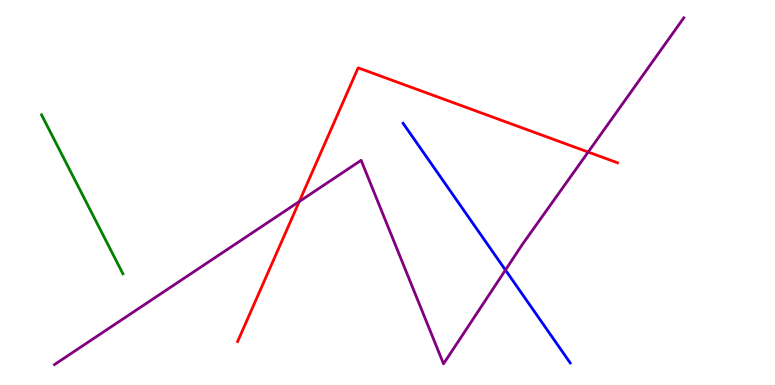[{'lines': ['blue', 'red'], 'intersections': []}, {'lines': ['green', 'red'], 'intersections': []}, {'lines': ['purple', 'red'], 'intersections': [{'x': 3.86, 'y': 4.77}, {'x': 7.59, 'y': 6.05}]}, {'lines': ['blue', 'green'], 'intersections': []}, {'lines': ['blue', 'purple'], 'intersections': [{'x': 6.52, 'y': 2.99}]}, {'lines': ['green', 'purple'], 'intersections': []}]